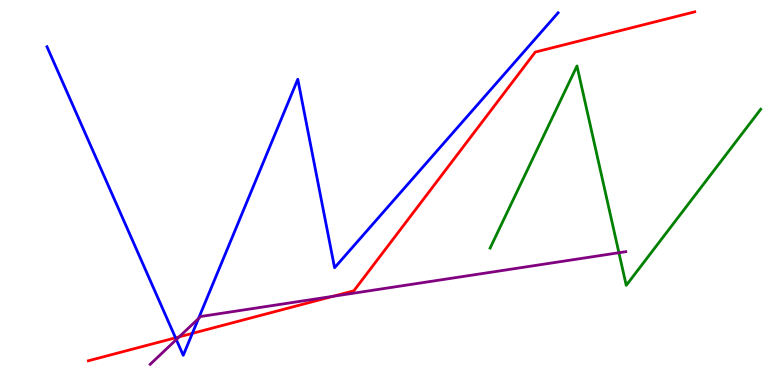[{'lines': ['blue', 'red'], 'intersections': [{'x': 2.26, 'y': 1.23}, {'x': 2.48, 'y': 1.34}]}, {'lines': ['green', 'red'], 'intersections': []}, {'lines': ['purple', 'red'], 'intersections': [{'x': 2.31, 'y': 1.25}, {'x': 4.3, 'y': 2.3}]}, {'lines': ['blue', 'green'], 'intersections': []}, {'lines': ['blue', 'purple'], 'intersections': [{'x': 2.27, 'y': 1.18}, {'x': 2.56, 'y': 1.73}]}, {'lines': ['green', 'purple'], 'intersections': [{'x': 7.99, 'y': 3.44}]}]